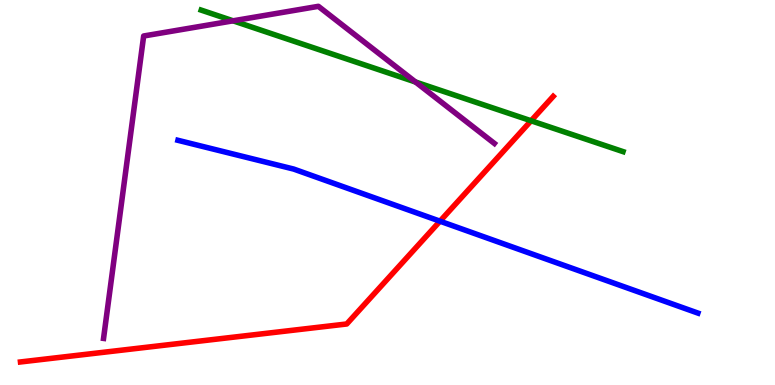[{'lines': ['blue', 'red'], 'intersections': [{'x': 5.68, 'y': 4.25}]}, {'lines': ['green', 'red'], 'intersections': [{'x': 6.85, 'y': 6.86}]}, {'lines': ['purple', 'red'], 'intersections': []}, {'lines': ['blue', 'green'], 'intersections': []}, {'lines': ['blue', 'purple'], 'intersections': []}, {'lines': ['green', 'purple'], 'intersections': [{'x': 3.01, 'y': 9.46}, {'x': 5.36, 'y': 7.87}]}]